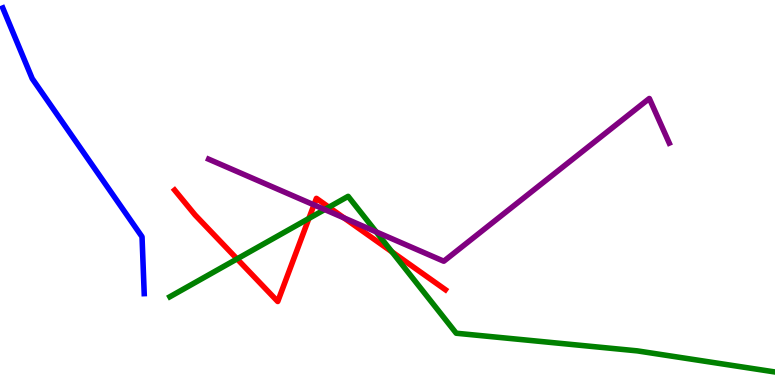[{'lines': ['blue', 'red'], 'intersections': []}, {'lines': ['green', 'red'], 'intersections': [{'x': 3.06, 'y': 3.28}, {'x': 3.99, 'y': 4.33}, {'x': 4.24, 'y': 4.62}, {'x': 5.06, 'y': 3.46}]}, {'lines': ['purple', 'red'], 'intersections': [{'x': 4.05, 'y': 4.68}, {'x': 4.44, 'y': 4.34}]}, {'lines': ['blue', 'green'], 'intersections': []}, {'lines': ['blue', 'purple'], 'intersections': []}, {'lines': ['green', 'purple'], 'intersections': [{'x': 4.19, 'y': 4.56}, {'x': 4.85, 'y': 3.98}]}]